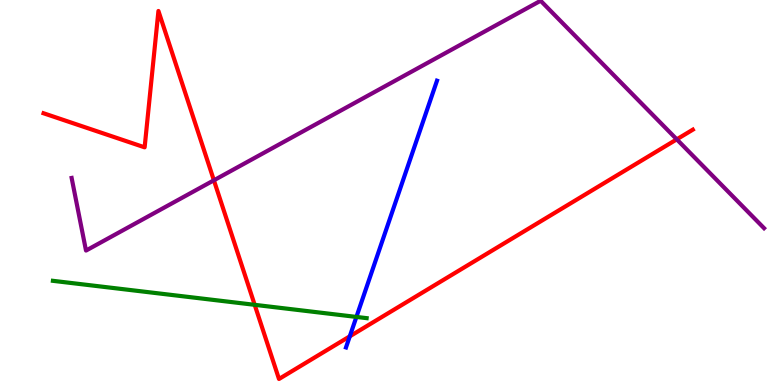[{'lines': ['blue', 'red'], 'intersections': [{'x': 4.51, 'y': 1.26}]}, {'lines': ['green', 'red'], 'intersections': [{'x': 3.29, 'y': 2.08}]}, {'lines': ['purple', 'red'], 'intersections': [{'x': 2.76, 'y': 5.32}, {'x': 8.73, 'y': 6.38}]}, {'lines': ['blue', 'green'], 'intersections': [{'x': 4.6, 'y': 1.77}]}, {'lines': ['blue', 'purple'], 'intersections': []}, {'lines': ['green', 'purple'], 'intersections': []}]